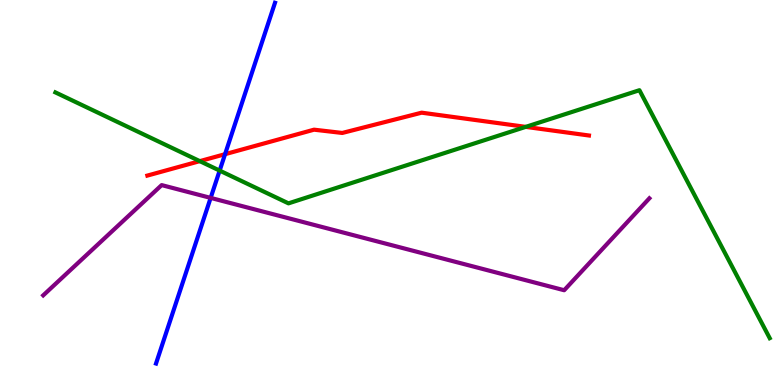[{'lines': ['blue', 'red'], 'intersections': [{'x': 2.9, 'y': 6.0}]}, {'lines': ['green', 'red'], 'intersections': [{'x': 2.58, 'y': 5.81}, {'x': 6.78, 'y': 6.7}]}, {'lines': ['purple', 'red'], 'intersections': []}, {'lines': ['blue', 'green'], 'intersections': [{'x': 2.83, 'y': 5.57}]}, {'lines': ['blue', 'purple'], 'intersections': [{'x': 2.72, 'y': 4.86}]}, {'lines': ['green', 'purple'], 'intersections': []}]